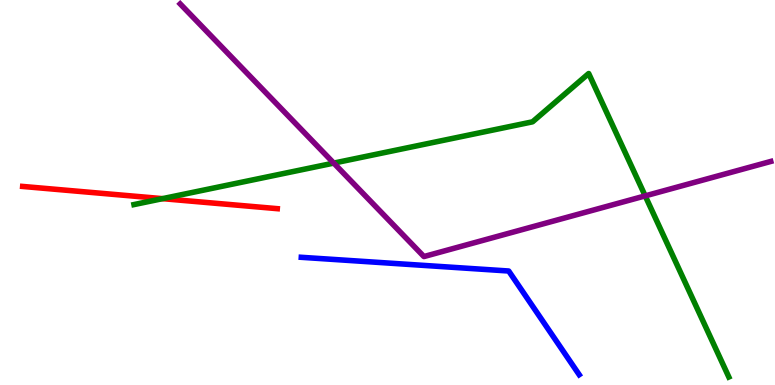[{'lines': ['blue', 'red'], 'intersections': []}, {'lines': ['green', 'red'], 'intersections': [{'x': 2.1, 'y': 4.84}]}, {'lines': ['purple', 'red'], 'intersections': []}, {'lines': ['blue', 'green'], 'intersections': []}, {'lines': ['blue', 'purple'], 'intersections': []}, {'lines': ['green', 'purple'], 'intersections': [{'x': 4.31, 'y': 5.76}, {'x': 8.33, 'y': 4.91}]}]